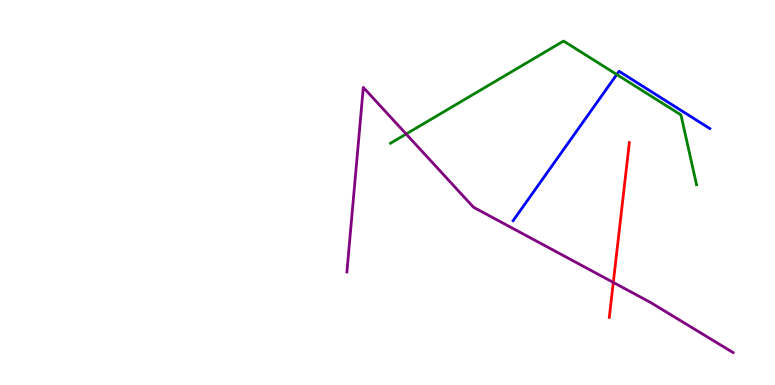[{'lines': ['blue', 'red'], 'intersections': []}, {'lines': ['green', 'red'], 'intersections': []}, {'lines': ['purple', 'red'], 'intersections': [{'x': 7.91, 'y': 2.66}]}, {'lines': ['blue', 'green'], 'intersections': [{'x': 7.96, 'y': 8.06}]}, {'lines': ['blue', 'purple'], 'intersections': []}, {'lines': ['green', 'purple'], 'intersections': [{'x': 5.24, 'y': 6.52}]}]